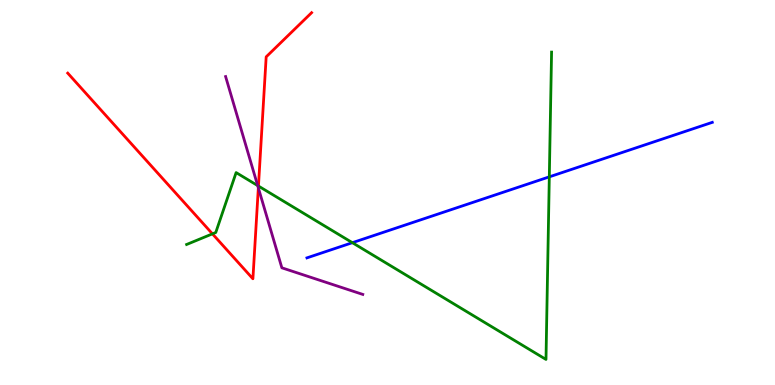[{'lines': ['blue', 'red'], 'intersections': []}, {'lines': ['green', 'red'], 'intersections': [{'x': 2.74, 'y': 3.93}, {'x': 3.33, 'y': 5.17}]}, {'lines': ['purple', 'red'], 'intersections': [{'x': 3.33, 'y': 5.12}]}, {'lines': ['blue', 'green'], 'intersections': [{'x': 4.55, 'y': 3.7}, {'x': 7.09, 'y': 5.41}]}, {'lines': ['blue', 'purple'], 'intersections': []}, {'lines': ['green', 'purple'], 'intersections': [{'x': 3.32, 'y': 5.18}]}]